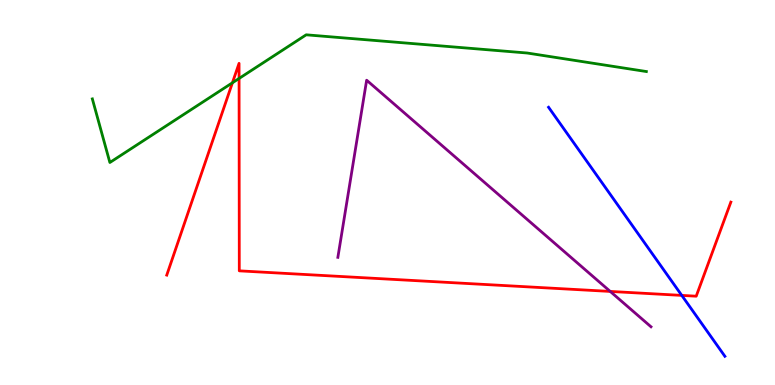[{'lines': ['blue', 'red'], 'intersections': [{'x': 8.8, 'y': 2.33}]}, {'lines': ['green', 'red'], 'intersections': [{'x': 3.0, 'y': 7.85}, {'x': 3.08, 'y': 7.96}]}, {'lines': ['purple', 'red'], 'intersections': [{'x': 7.87, 'y': 2.43}]}, {'lines': ['blue', 'green'], 'intersections': []}, {'lines': ['blue', 'purple'], 'intersections': []}, {'lines': ['green', 'purple'], 'intersections': []}]